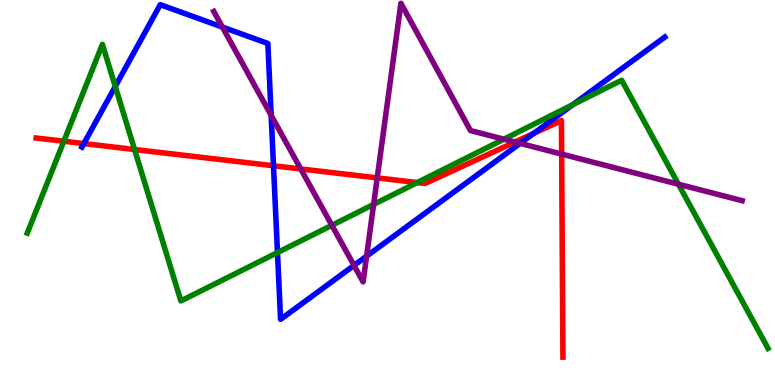[{'lines': ['blue', 'red'], 'intersections': [{'x': 1.08, 'y': 6.27}, {'x': 3.53, 'y': 5.69}, {'x': 6.89, 'y': 6.53}]}, {'lines': ['green', 'red'], 'intersections': [{'x': 0.824, 'y': 6.33}, {'x': 1.74, 'y': 6.12}, {'x': 5.38, 'y': 5.26}]}, {'lines': ['purple', 'red'], 'intersections': [{'x': 3.88, 'y': 5.61}, {'x': 4.87, 'y': 5.38}, {'x': 6.64, 'y': 6.31}, {'x': 7.25, 'y': 6.0}]}, {'lines': ['blue', 'green'], 'intersections': [{'x': 1.49, 'y': 7.75}, {'x': 3.58, 'y': 3.44}, {'x': 7.39, 'y': 7.28}]}, {'lines': ['blue', 'purple'], 'intersections': [{'x': 2.87, 'y': 9.3}, {'x': 3.5, 'y': 7.0}, {'x': 4.57, 'y': 3.11}, {'x': 4.73, 'y': 3.35}, {'x': 6.71, 'y': 6.28}]}, {'lines': ['green', 'purple'], 'intersections': [{'x': 4.28, 'y': 4.15}, {'x': 4.82, 'y': 4.69}, {'x': 6.5, 'y': 6.38}, {'x': 8.75, 'y': 5.21}]}]